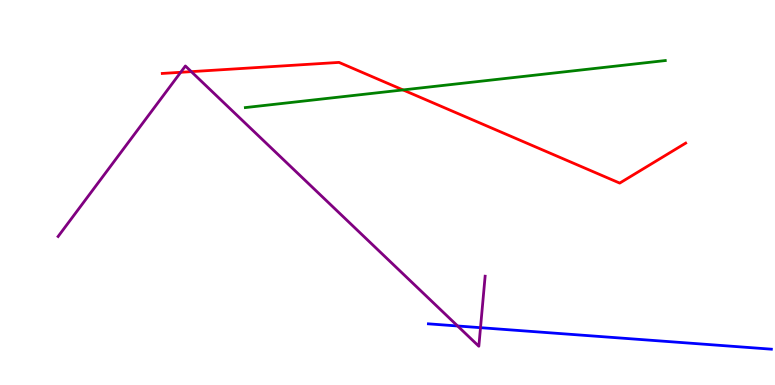[{'lines': ['blue', 'red'], 'intersections': []}, {'lines': ['green', 'red'], 'intersections': [{'x': 5.2, 'y': 7.66}]}, {'lines': ['purple', 'red'], 'intersections': [{'x': 2.33, 'y': 8.12}, {'x': 2.47, 'y': 8.14}]}, {'lines': ['blue', 'green'], 'intersections': []}, {'lines': ['blue', 'purple'], 'intersections': [{'x': 5.9, 'y': 1.53}, {'x': 6.2, 'y': 1.49}]}, {'lines': ['green', 'purple'], 'intersections': []}]